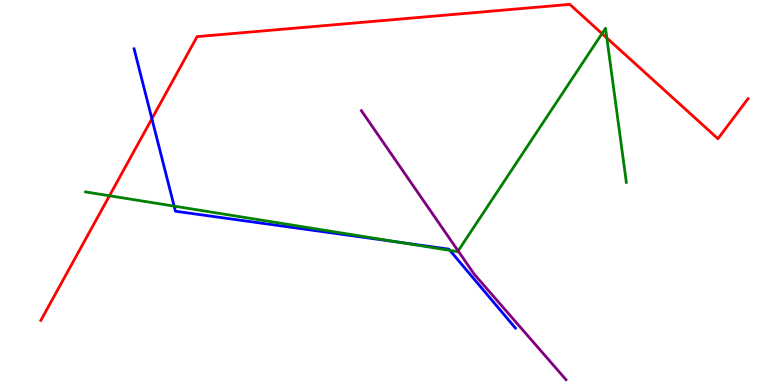[{'lines': ['blue', 'red'], 'intersections': [{'x': 1.96, 'y': 6.92}]}, {'lines': ['green', 'red'], 'intersections': [{'x': 1.41, 'y': 4.92}, {'x': 7.77, 'y': 9.13}, {'x': 7.83, 'y': 9.01}]}, {'lines': ['purple', 'red'], 'intersections': []}, {'lines': ['blue', 'green'], 'intersections': [{'x': 2.25, 'y': 4.65}, {'x': 5.16, 'y': 3.71}, {'x': 5.81, 'y': 3.5}]}, {'lines': ['blue', 'purple'], 'intersections': []}, {'lines': ['green', 'purple'], 'intersections': [{'x': 5.91, 'y': 3.48}]}]